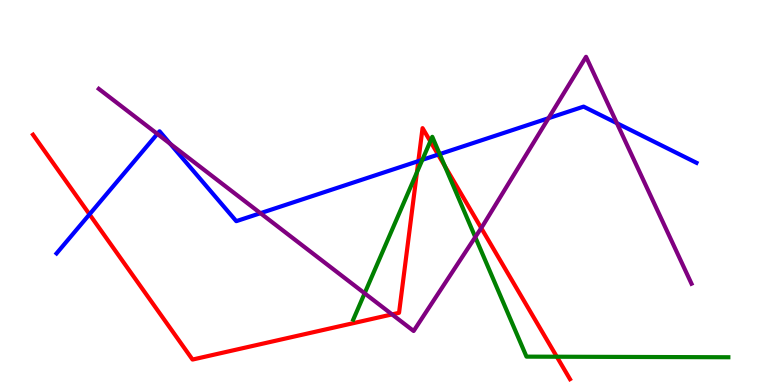[{'lines': ['blue', 'red'], 'intersections': [{'x': 1.15, 'y': 4.43}, {'x': 5.4, 'y': 5.82}, {'x': 5.65, 'y': 5.98}]}, {'lines': ['green', 'red'], 'intersections': [{'x': 5.38, 'y': 5.52}, {'x': 5.55, 'y': 6.33}, {'x': 5.74, 'y': 5.69}, {'x': 7.18, 'y': 0.734}]}, {'lines': ['purple', 'red'], 'intersections': [{'x': 5.06, 'y': 1.83}, {'x': 6.21, 'y': 4.08}]}, {'lines': ['blue', 'green'], 'intersections': [{'x': 5.45, 'y': 5.85}, {'x': 5.67, 'y': 6.0}]}, {'lines': ['blue', 'purple'], 'intersections': [{'x': 2.03, 'y': 6.52}, {'x': 2.2, 'y': 6.27}, {'x': 3.36, 'y': 4.46}, {'x': 7.08, 'y': 6.93}, {'x': 7.96, 'y': 6.8}]}, {'lines': ['green', 'purple'], 'intersections': [{'x': 4.7, 'y': 2.38}, {'x': 6.13, 'y': 3.84}]}]